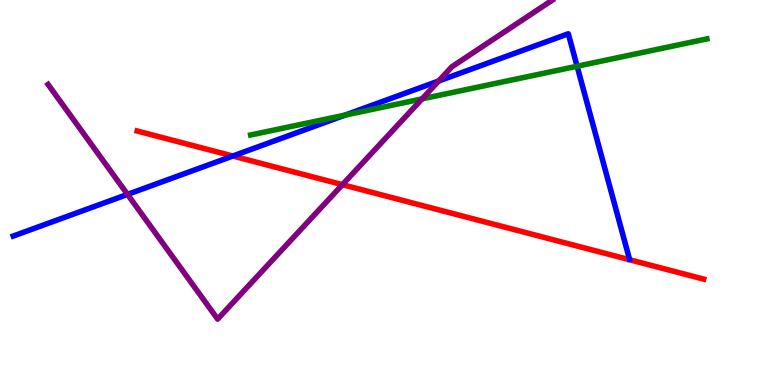[{'lines': ['blue', 'red'], 'intersections': [{'x': 3.0, 'y': 5.95}]}, {'lines': ['green', 'red'], 'intersections': []}, {'lines': ['purple', 'red'], 'intersections': [{'x': 4.42, 'y': 5.2}]}, {'lines': ['blue', 'green'], 'intersections': [{'x': 4.45, 'y': 7.01}, {'x': 7.45, 'y': 8.28}]}, {'lines': ['blue', 'purple'], 'intersections': [{'x': 1.65, 'y': 4.95}, {'x': 5.66, 'y': 7.9}]}, {'lines': ['green', 'purple'], 'intersections': [{'x': 5.45, 'y': 7.43}]}]